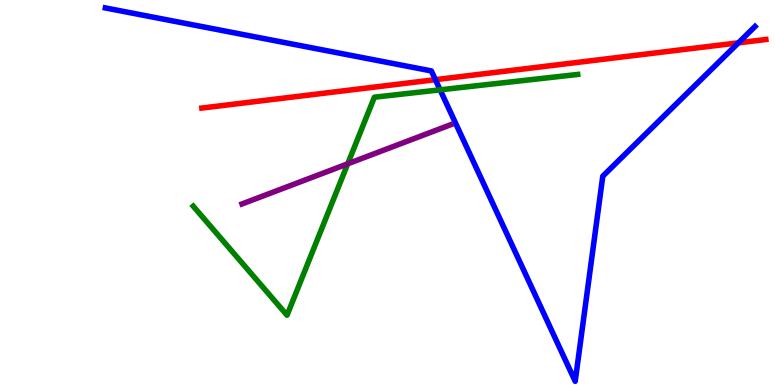[{'lines': ['blue', 'red'], 'intersections': [{'x': 5.62, 'y': 7.93}, {'x': 9.53, 'y': 8.89}]}, {'lines': ['green', 'red'], 'intersections': []}, {'lines': ['purple', 'red'], 'intersections': []}, {'lines': ['blue', 'green'], 'intersections': [{'x': 5.68, 'y': 7.67}]}, {'lines': ['blue', 'purple'], 'intersections': []}, {'lines': ['green', 'purple'], 'intersections': [{'x': 4.49, 'y': 5.74}]}]